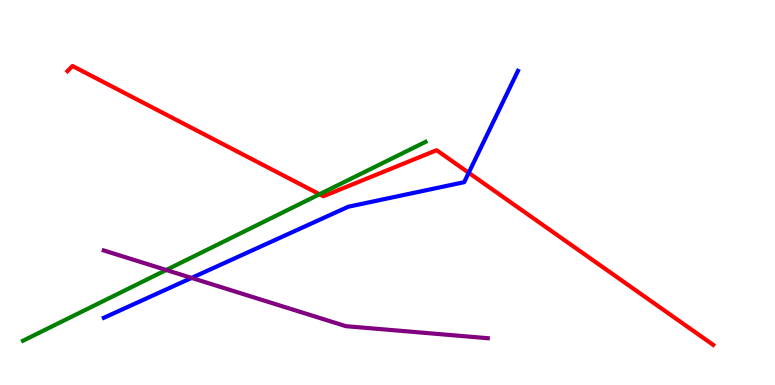[{'lines': ['blue', 'red'], 'intersections': [{'x': 6.05, 'y': 5.51}]}, {'lines': ['green', 'red'], 'intersections': [{'x': 4.12, 'y': 4.95}]}, {'lines': ['purple', 'red'], 'intersections': []}, {'lines': ['blue', 'green'], 'intersections': []}, {'lines': ['blue', 'purple'], 'intersections': [{'x': 2.47, 'y': 2.78}]}, {'lines': ['green', 'purple'], 'intersections': [{'x': 2.14, 'y': 2.99}]}]